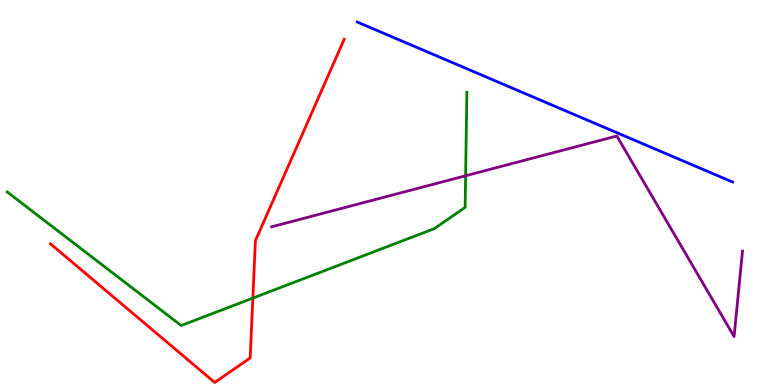[{'lines': ['blue', 'red'], 'intersections': []}, {'lines': ['green', 'red'], 'intersections': [{'x': 3.26, 'y': 2.26}]}, {'lines': ['purple', 'red'], 'intersections': []}, {'lines': ['blue', 'green'], 'intersections': []}, {'lines': ['blue', 'purple'], 'intersections': []}, {'lines': ['green', 'purple'], 'intersections': [{'x': 6.01, 'y': 5.43}]}]